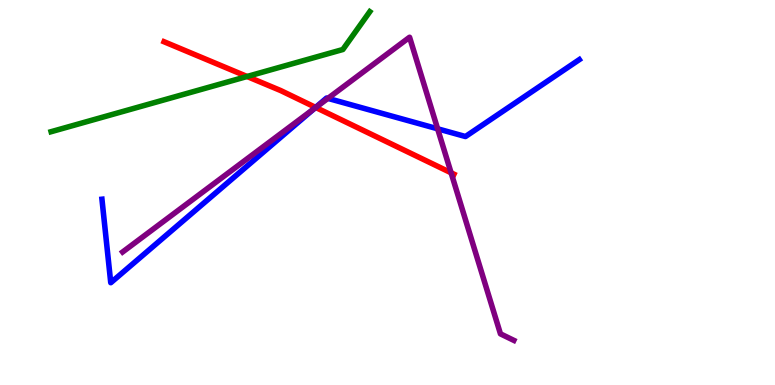[{'lines': ['blue', 'red'], 'intersections': [{'x': 4.07, 'y': 7.21}]}, {'lines': ['green', 'red'], 'intersections': [{'x': 3.19, 'y': 8.01}]}, {'lines': ['purple', 'red'], 'intersections': [{'x': 4.07, 'y': 7.21}, {'x': 5.82, 'y': 5.51}]}, {'lines': ['blue', 'green'], 'intersections': []}, {'lines': ['blue', 'purple'], 'intersections': [{'x': 4.05, 'y': 7.18}, {'x': 4.23, 'y': 7.44}, {'x': 5.65, 'y': 6.65}]}, {'lines': ['green', 'purple'], 'intersections': []}]